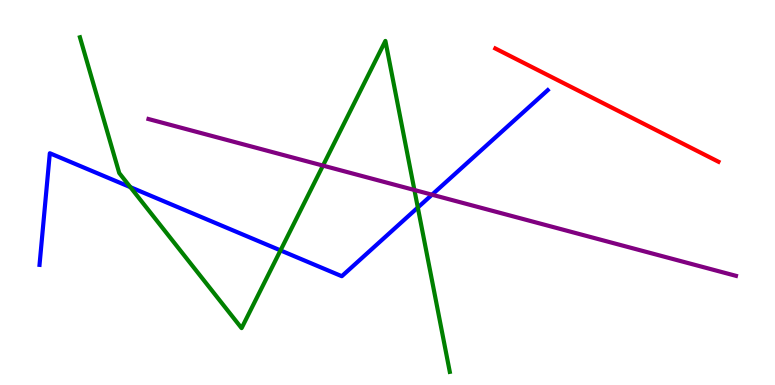[{'lines': ['blue', 'red'], 'intersections': []}, {'lines': ['green', 'red'], 'intersections': []}, {'lines': ['purple', 'red'], 'intersections': []}, {'lines': ['blue', 'green'], 'intersections': [{'x': 1.68, 'y': 5.14}, {'x': 3.62, 'y': 3.5}, {'x': 5.39, 'y': 4.61}]}, {'lines': ['blue', 'purple'], 'intersections': [{'x': 5.57, 'y': 4.94}]}, {'lines': ['green', 'purple'], 'intersections': [{'x': 4.17, 'y': 5.7}, {'x': 5.35, 'y': 5.06}]}]